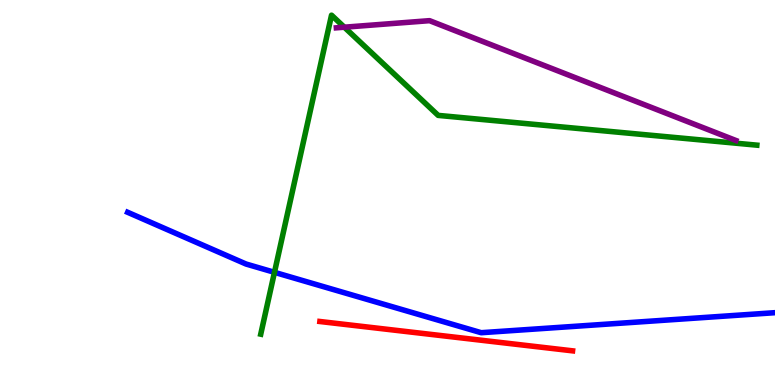[{'lines': ['blue', 'red'], 'intersections': []}, {'lines': ['green', 'red'], 'intersections': []}, {'lines': ['purple', 'red'], 'intersections': []}, {'lines': ['blue', 'green'], 'intersections': [{'x': 3.54, 'y': 2.93}]}, {'lines': ['blue', 'purple'], 'intersections': []}, {'lines': ['green', 'purple'], 'intersections': [{'x': 4.44, 'y': 9.29}]}]